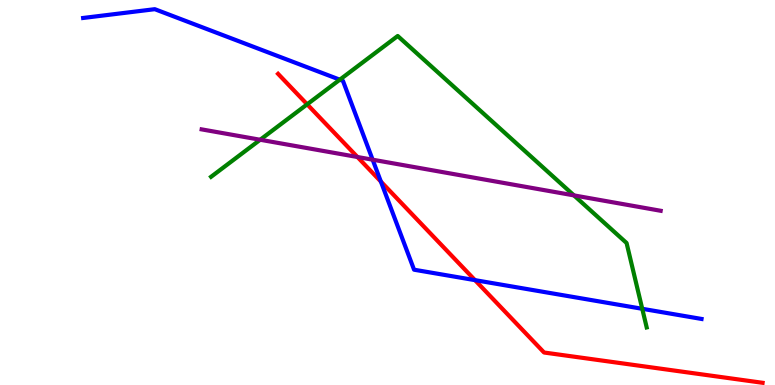[{'lines': ['blue', 'red'], 'intersections': [{'x': 4.91, 'y': 5.28}, {'x': 6.13, 'y': 2.72}]}, {'lines': ['green', 'red'], 'intersections': [{'x': 3.96, 'y': 7.29}]}, {'lines': ['purple', 'red'], 'intersections': [{'x': 4.61, 'y': 5.92}]}, {'lines': ['blue', 'green'], 'intersections': [{'x': 4.38, 'y': 7.93}, {'x': 8.29, 'y': 1.98}]}, {'lines': ['blue', 'purple'], 'intersections': [{'x': 4.81, 'y': 5.85}]}, {'lines': ['green', 'purple'], 'intersections': [{'x': 3.36, 'y': 6.37}, {'x': 7.41, 'y': 4.92}]}]